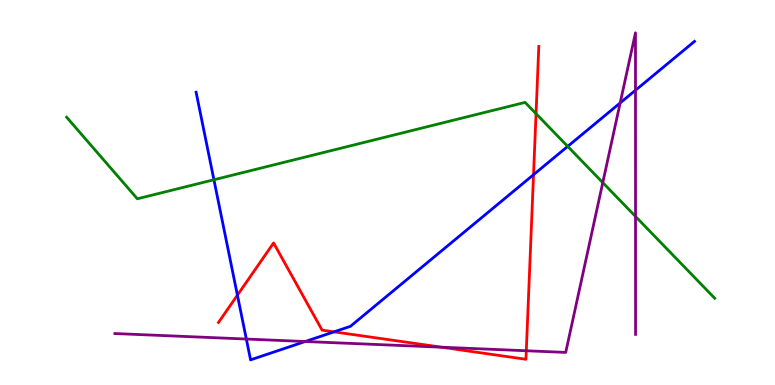[{'lines': ['blue', 'red'], 'intersections': [{'x': 3.06, 'y': 2.33}, {'x': 4.31, 'y': 1.38}, {'x': 6.88, 'y': 5.46}]}, {'lines': ['green', 'red'], 'intersections': [{'x': 6.92, 'y': 7.05}]}, {'lines': ['purple', 'red'], 'intersections': [{'x': 5.7, 'y': 0.982}, {'x': 6.79, 'y': 0.889}]}, {'lines': ['blue', 'green'], 'intersections': [{'x': 2.76, 'y': 5.33}, {'x': 7.33, 'y': 6.2}]}, {'lines': ['blue', 'purple'], 'intersections': [{'x': 3.18, 'y': 1.19}, {'x': 3.94, 'y': 1.13}, {'x': 8.0, 'y': 7.33}, {'x': 8.2, 'y': 7.66}]}, {'lines': ['green', 'purple'], 'intersections': [{'x': 7.78, 'y': 5.26}, {'x': 8.2, 'y': 4.38}]}]